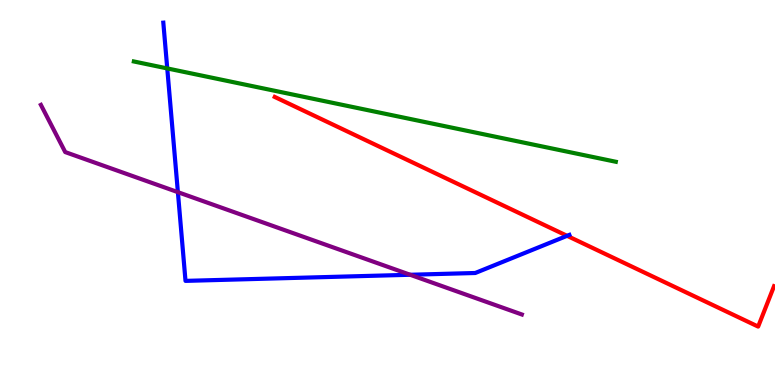[{'lines': ['blue', 'red'], 'intersections': [{'x': 7.32, 'y': 3.87}]}, {'lines': ['green', 'red'], 'intersections': []}, {'lines': ['purple', 'red'], 'intersections': []}, {'lines': ['blue', 'green'], 'intersections': [{'x': 2.16, 'y': 8.22}]}, {'lines': ['blue', 'purple'], 'intersections': [{'x': 2.3, 'y': 5.01}, {'x': 5.29, 'y': 2.86}]}, {'lines': ['green', 'purple'], 'intersections': []}]